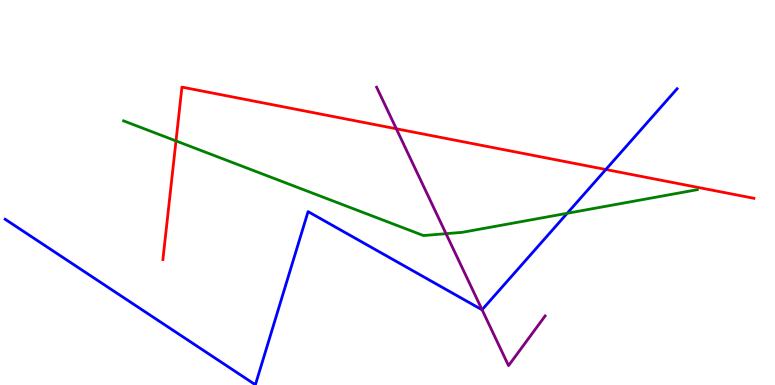[{'lines': ['blue', 'red'], 'intersections': [{'x': 7.82, 'y': 5.6}]}, {'lines': ['green', 'red'], 'intersections': [{'x': 2.27, 'y': 6.34}]}, {'lines': ['purple', 'red'], 'intersections': [{'x': 5.11, 'y': 6.66}]}, {'lines': ['blue', 'green'], 'intersections': [{'x': 7.32, 'y': 4.46}]}, {'lines': ['blue', 'purple'], 'intersections': [{'x': 6.22, 'y': 1.95}]}, {'lines': ['green', 'purple'], 'intersections': [{'x': 5.76, 'y': 3.93}]}]